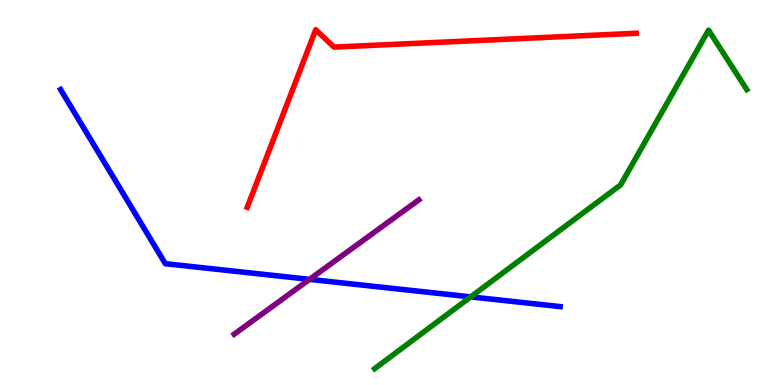[{'lines': ['blue', 'red'], 'intersections': []}, {'lines': ['green', 'red'], 'intersections': []}, {'lines': ['purple', 'red'], 'intersections': []}, {'lines': ['blue', 'green'], 'intersections': [{'x': 6.07, 'y': 2.29}]}, {'lines': ['blue', 'purple'], 'intersections': [{'x': 3.99, 'y': 2.74}]}, {'lines': ['green', 'purple'], 'intersections': []}]